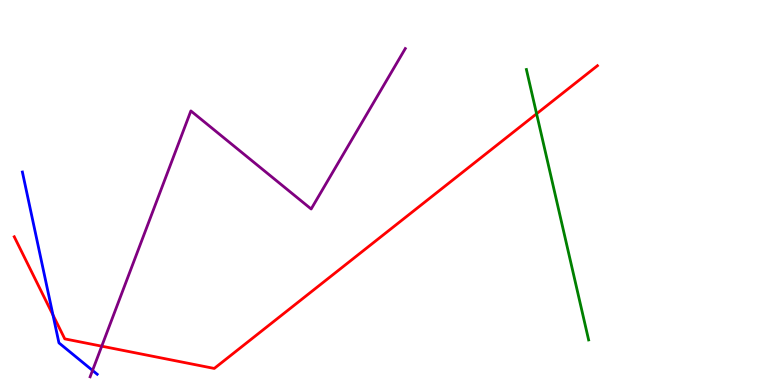[{'lines': ['blue', 'red'], 'intersections': [{'x': 0.684, 'y': 1.82}]}, {'lines': ['green', 'red'], 'intersections': [{'x': 6.92, 'y': 7.04}]}, {'lines': ['purple', 'red'], 'intersections': [{'x': 1.31, 'y': 1.01}]}, {'lines': ['blue', 'green'], 'intersections': []}, {'lines': ['blue', 'purple'], 'intersections': [{'x': 1.19, 'y': 0.378}]}, {'lines': ['green', 'purple'], 'intersections': []}]